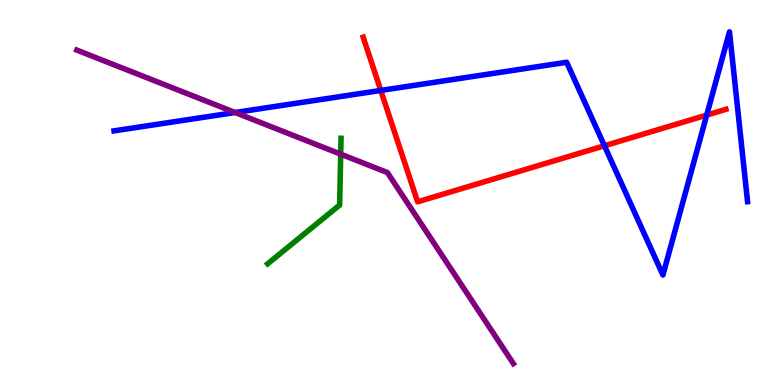[{'lines': ['blue', 'red'], 'intersections': [{'x': 4.91, 'y': 7.65}, {'x': 7.8, 'y': 6.21}, {'x': 9.12, 'y': 7.01}]}, {'lines': ['green', 'red'], 'intersections': []}, {'lines': ['purple', 'red'], 'intersections': []}, {'lines': ['blue', 'green'], 'intersections': []}, {'lines': ['blue', 'purple'], 'intersections': [{'x': 3.03, 'y': 7.08}]}, {'lines': ['green', 'purple'], 'intersections': [{'x': 4.4, 'y': 6.0}]}]